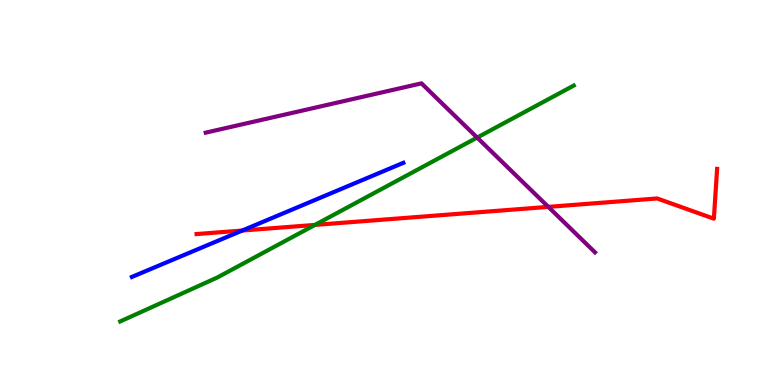[{'lines': ['blue', 'red'], 'intersections': [{'x': 3.13, 'y': 4.01}]}, {'lines': ['green', 'red'], 'intersections': [{'x': 4.06, 'y': 4.16}]}, {'lines': ['purple', 'red'], 'intersections': [{'x': 7.07, 'y': 4.63}]}, {'lines': ['blue', 'green'], 'intersections': []}, {'lines': ['blue', 'purple'], 'intersections': []}, {'lines': ['green', 'purple'], 'intersections': [{'x': 6.16, 'y': 6.43}]}]